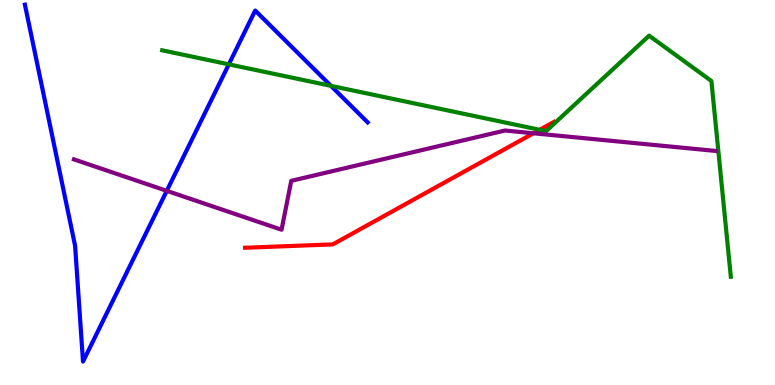[{'lines': ['blue', 'red'], 'intersections': []}, {'lines': ['green', 'red'], 'intersections': [{'x': 6.96, 'y': 6.63}]}, {'lines': ['purple', 'red'], 'intersections': [{'x': 6.88, 'y': 6.54}]}, {'lines': ['blue', 'green'], 'intersections': [{'x': 2.95, 'y': 8.33}, {'x': 4.27, 'y': 7.77}]}, {'lines': ['blue', 'purple'], 'intersections': [{'x': 2.15, 'y': 5.04}]}, {'lines': ['green', 'purple'], 'intersections': []}]